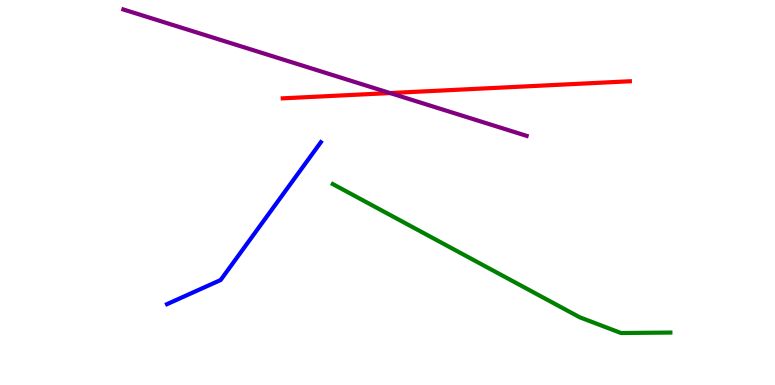[{'lines': ['blue', 'red'], 'intersections': []}, {'lines': ['green', 'red'], 'intersections': []}, {'lines': ['purple', 'red'], 'intersections': [{'x': 5.03, 'y': 7.58}]}, {'lines': ['blue', 'green'], 'intersections': []}, {'lines': ['blue', 'purple'], 'intersections': []}, {'lines': ['green', 'purple'], 'intersections': []}]